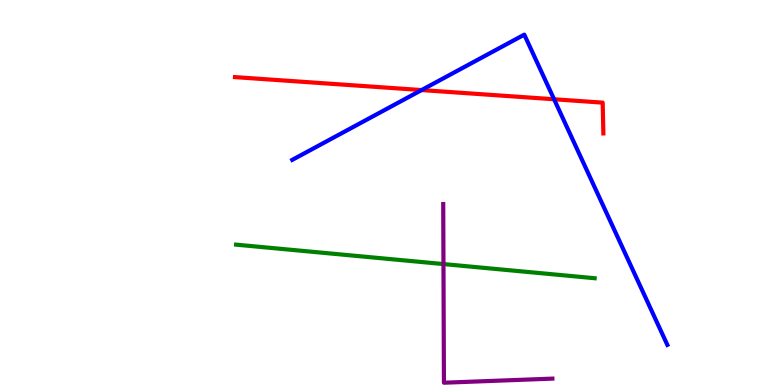[{'lines': ['blue', 'red'], 'intersections': [{'x': 5.44, 'y': 7.66}, {'x': 7.15, 'y': 7.42}]}, {'lines': ['green', 'red'], 'intersections': []}, {'lines': ['purple', 'red'], 'intersections': []}, {'lines': ['blue', 'green'], 'intersections': []}, {'lines': ['blue', 'purple'], 'intersections': []}, {'lines': ['green', 'purple'], 'intersections': [{'x': 5.72, 'y': 3.14}]}]